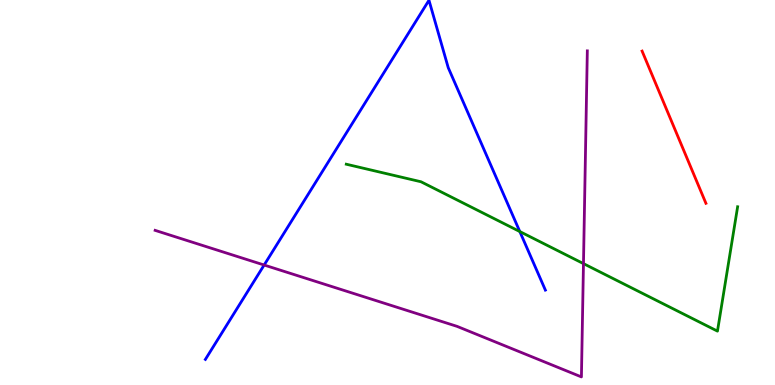[{'lines': ['blue', 'red'], 'intersections': []}, {'lines': ['green', 'red'], 'intersections': []}, {'lines': ['purple', 'red'], 'intersections': []}, {'lines': ['blue', 'green'], 'intersections': [{'x': 6.71, 'y': 3.99}]}, {'lines': ['blue', 'purple'], 'intersections': [{'x': 3.41, 'y': 3.12}]}, {'lines': ['green', 'purple'], 'intersections': [{'x': 7.53, 'y': 3.15}]}]